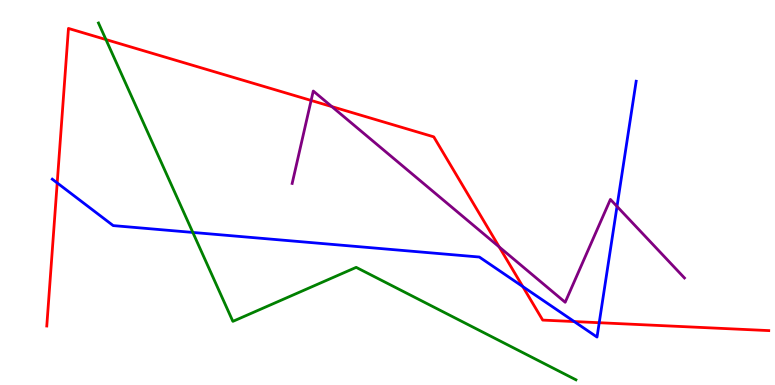[{'lines': ['blue', 'red'], 'intersections': [{'x': 0.738, 'y': 5.25}, {'x': 6.75, 'y': 2.56}, {'x': 7.41, 'y': 1.65}, {'x': 7.73, 'y': 1.62}]}, {'lines': ['green', 'red'], 'intersections': [{'x': 1.37, 'y': 8.97}]}, {'lines': ['purple', 'red'], 'intersections': [{'x': 4.01, 'y': 7.39}, {'x': 4.28, 'y': 7.23}, {'x': 6.44, 'y': 3.59}]}, {'lines': ['blue', 'green'], 'intersections': [{'x': 2.49, 'y': 3.96}]}, {'lines': ['blue', 'purple'], 'intersections': [{'x': 7.96, 'y': 4.64}]}, {'lines': ['green', 'purple'], 'intersections': []}]